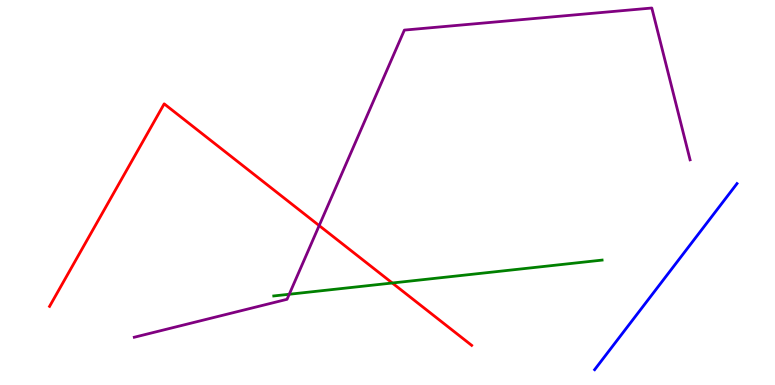[{'lines': ['blue', 'red'], 'intersections': []}, {'lines': ['green', 'red'], 'intersections': [{'x': 5.06, 'y': 2.65}]}, {'lines': ['purple', 'red'], 'intersections': [{'x': 4.12, 'y': 4.14}]}, {'lines': ['blue', 'green'], 'intersections': []}, {'lines': ['blue', 'purple'], 'intersections': []}, {'lines': ['green', 'purple'], 'intersections': [{'x': 3.73, 'y': 2.36}]}]